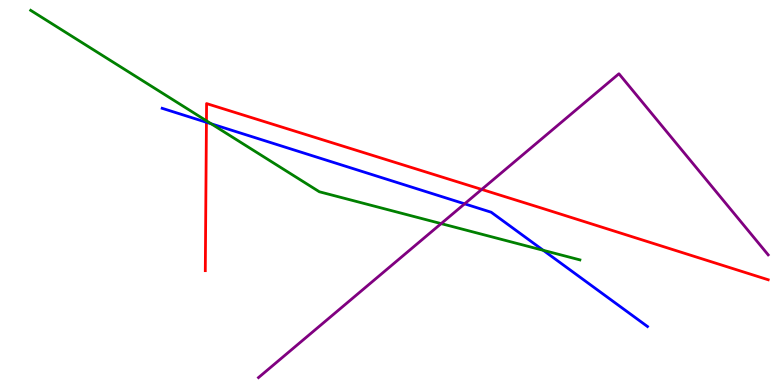[{'lines': ['blue', 'red'], 'intersections': [{'x': 2.66, 'y': 6.82}]}, {'lines': ['green', 'red'], 'intersections': [{'x': 2.66, 'y': 6.86}]}, {'lines': ['purple', 'red'], 'intersections': [{'x': 6.22, 'y': 5.08}]}, {'lines': ['blue', 'green'], 'intersections': [{'x': 2.73, 'y': 6.78}, {'x': 7.01, 'y': 3.5}]}, {'lines': ['blue', 'purple'], 'intersections': [{'x': 6.0, 'y': 4.71}]}, {'lines': ['green', 'purple'], 'intersections': [{'x': 5.69, 'y': 4.19}]}]